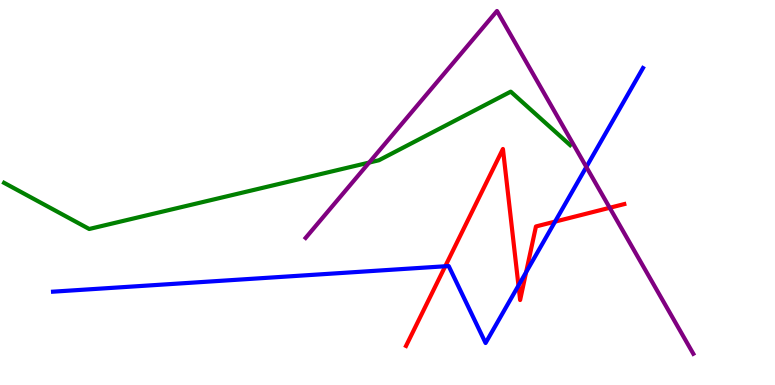[{'lines': ['blue', 'red'], 'intersections': [{'x': 5.74, 'y': 3.08}, {'x': 6.69, 'y': 2.58}, {'x': 6.79, 'y': 2.93}, {'x': 7.16, 'y': 4.24}]}, {'lines': ['green', 'red'], 'intersections': []}, {'lines': ['purple', 'red'], 'intersections': [{'x': 7.87, 'y': 4.6}]}, {'lines': ['blue', 'green'], 'intersections': []}, {'lines': ['blue', 'purple'], 'intersections': [{'x': 7.57, 'y': 5.66}]}, {'lines': ['green', 'purple'], 'intersections': [{'x': 4.76, 'y': 5.78}]}]